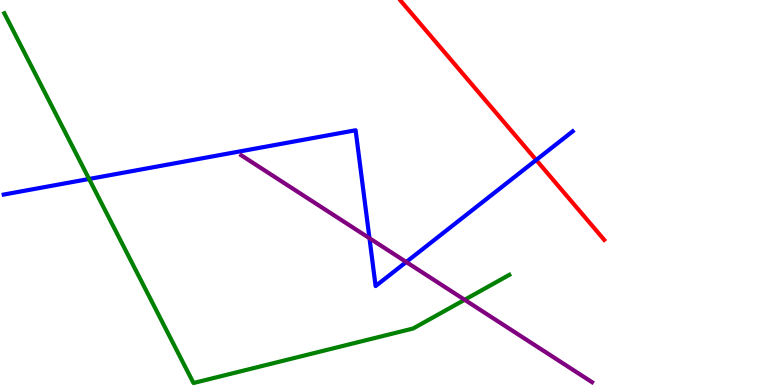[{'lines': ['blue', 'red'], 'intersections': [{'x': 6.92, 'y': 5.84}]}, {'lines': ['green', 'red'], 'intersections': []}, {'lines': ['purple', 'red'], 'intersections': []}, {'lines': ['blue', 'green'], 'intersections': [{'x': 1.15, 'y': 5.35}]}, {'lines': ['blue', 'purple'], 'intersections': [{'x': 4.77, 'y': 3.81}, {'x': 5.24, 'y': 3.19}]}, {'lines': ['green', 'purple'], 'intersections': [{'x': 6.0, 'y': 2.21}]}]